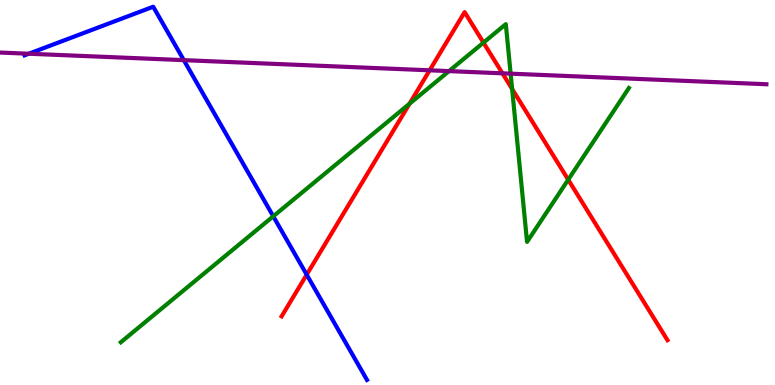[{'lines': ['blue', 'red'], 'intersections': [{'x': 3.96, 'y': 2.87}]}, {'lines': ['green', 'red'], 'intersections': [{'x': 5.28, 'y': 7.31}, {'x': 6.24, 'y': 8.89}, {'x': 6.61, 'y': 7.69}, {'x': 7.33, 'y': 5.33}]}, {'lines': ['purple', 'red'], 'intersections': [{'x': 5.54, 'y': 8.17}, {'x': 6.48, 'y': 8.1}]}, {'lines': ['blue', 'green'], 'intersections': [{'x': 3.53, 'y': 4.38}]}, {'lines': ['blue', 'purple'], 'intersections': [{'x': 0.371, 'y': 8.6}, {'x': 2.37, 'y': 8.44}]}, {'lines': ['green', 'purple'], 'intersections': [{'x': 5.79, 'y': 8.15}, {'x': 6.59, 'y': 8.09}]}]